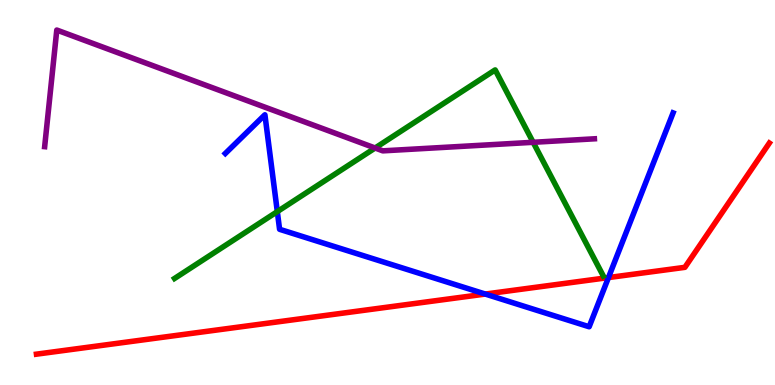[{'lines': ['blue', 'red'], 'intersections': [{'x': 6.26, 'y': 2.36}, {'x': 7.85, 'y': 2.79}]}, {'lines': ['green', 'red'], 'intersections': []}, {'lines': ['purple', 'red'], 'intersections': []}, {'lines': ['blue', 'green'], 'intersections': [{'x': 3.58, 'y': 4.5}]}, {'lines': ['blue', 'purple'], 'intersections': []}, {'lines': ['green', 'purple'], 'intersections': [{'x': 4.84, 'y': 6.16}, {'x': 6.88, 'y': 6.3}]}]